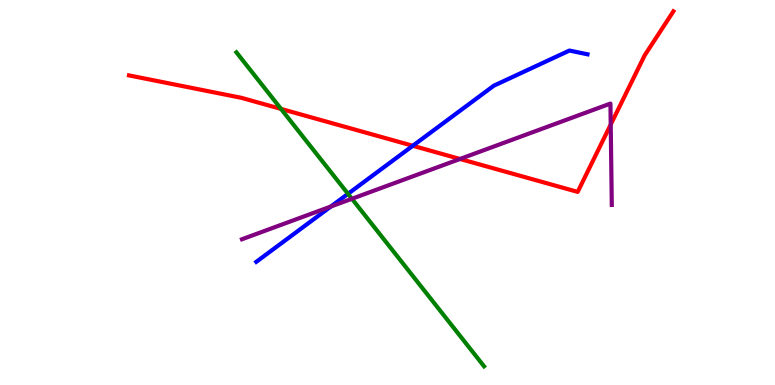[{'lines': ['blue', 'red'], 'intersections': [{'x': 5.33, 'y': 6.21}]}, {'lines': ['green', 'red'], 'intersections': [{'x': 3.63, 'y': 7.17}]}, {'lines': ['purple', 'red'], 'intersections': [{'x': 5.94, 'y': 5.87}, {'x': 7.88, 'y': 6.76}]}, {'lines': ['blue', 'green'], 'intersections': [{'x': 4.49, 'y': 4.97}]}, {'lines': ['blue', 'purple'], 'intersections': [{'x': 4.27, 'y': 4.64}]}, {'lines': ['green', 'purple'], 'intersections': [{'x': 4.54, 'y': 4.84}]}]